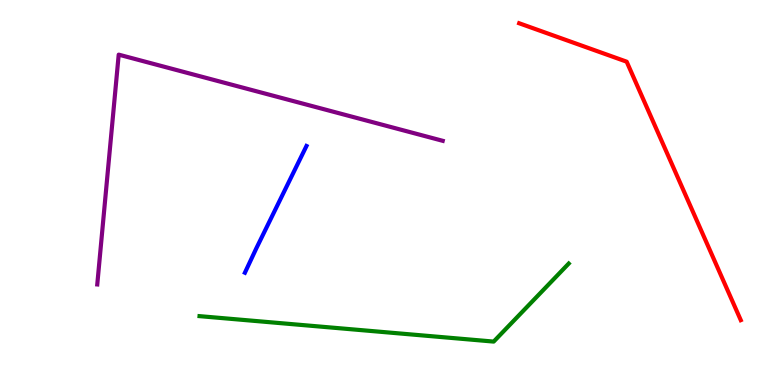[{'lines': ['blue', 'red'], 'intersections': []}, {'lines': ['green', 'red'], 'intersections': []}, {'lines': ['purple', 'red'], 'intersections': []}, {'lines': ['blue', 'green'], 'intersections': []}, {'lines': ['blue', 'purple'], 'intersections': []}, {'lines': ['green', 'purple'], 'intersections': []}]